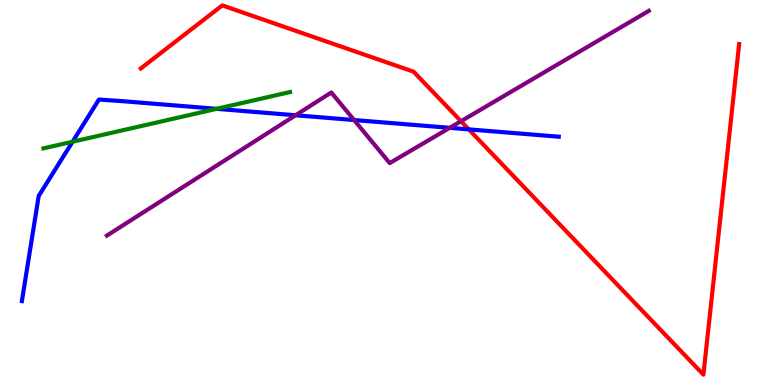[{'lines': ['blue', 'red'], 'intersections': [{'x': 6.05, 'y': 6.64}]}, {'lines': ['green', 'red'], 'intersections': []}, {'lines': ['purple', 'red'], 'intersections': [{'x': 5.95, 'y': 6.85}]}, {'lines': ['blue', 'green'], 'intersections': [{'x': 0.936, 'y': 6.32}, {'x': 2.79, 'y': 7.17}]}, {'lines': ['blue', 'purple'], 'intersections': [{'x': 3.81, 'y': 7.01}, {'x': 4.57, 'y': 6.88}, {'x': 5.8, 'y': 6.68}]}, {'lines': ['green', 'purple'], 'intersections': []}]